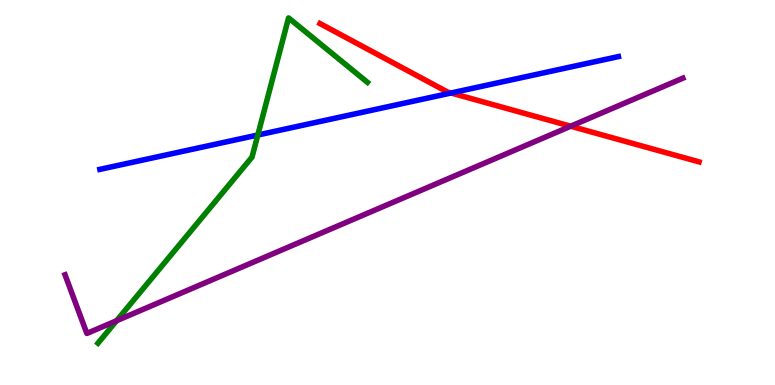[{'lines': ['blue', 'red'], 'intersections': [{'x': 5.82, 'y': 7.58}]}, {'lines': ['green', 'red'], 'intersections': []}, {'lines': ['purple', 'red'], 'intersections': [{'x': 7.36, 'y': 6.72}]}, {'lines': ['blue', 'green'], 'intersections': [{'x': 3.33, 'y': 6.49}]}, {'lines': ['blue', 'purple'], 'intersections': []}, {'lines': ['green', 'purple'], 'intersections': [{'x': 1.5, 'y': 1.67}]}]